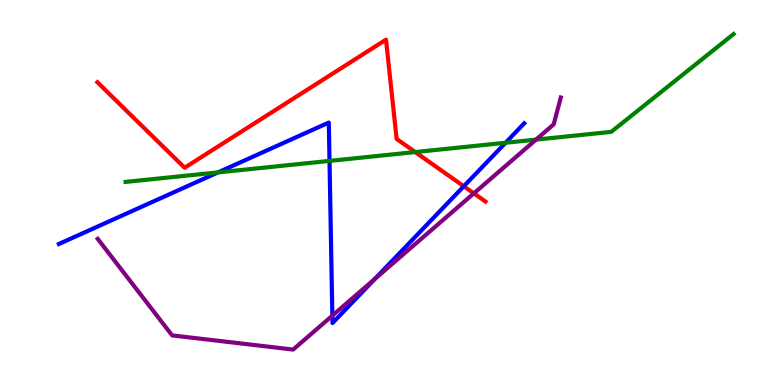[{'lines': ['blue', 'red'], 'intersections': [{'x': 5.98, 'y': 5.16}]}, {'lines': ['green', 'red'], 'intersections': [{'x': 5.36, 'y': 6.05}]}, {'lines': ['purple', 'red'], 'intersections': [{'x': 6.11, 'y': 4.98}]}, {'lines': ['blue', 'green'], 'intersections': [{'x': 2.81, 'y': 5.52}, {'x': 4.25, 'y': 5.82}, {'x': 6.52, 'y': 6.29}]}, {'lines': ['blue', 'purple'], 'intersections': [{'x': 4.29, 'y': 1.8}, {'x': 4.84, 'y': 2.75}]}, {'lines': ['green', 'purple'], 'intersections': [{'x': 6.92, 'y': 6.37}]}]